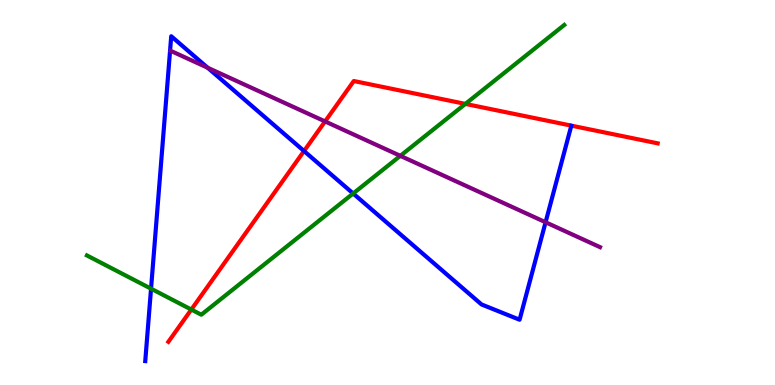[{'lines': ['blue', 'red'], 'intersections': [{'x': 3.92, 'y': 6.08}]}, {'lines': ['green', 'red'], 'intersections': [{'x': 2.47, 'y': 1.96}, {'x': 6.0, 'y': 7.3}]}, {'lines': ['purple', 'red'], 'intersections': [{'x': 4.19, 'y': 6.85}]}, {'lines': ['blue', 'green'], 'intersections': [{'x': 1.95, 'y': 2.5}, {'x': 4.56, 'y': 4.97}]}, {'lines': ['blue', 'purple'], 'intersections': [{'x': 2.68, 'y': 8.24}, {'x': 7.04, 'y': 4.23}]}, {'lines': ['green', 'purple'], 'intersections': [{'x': 5.17, 'y': 5.95}]}]